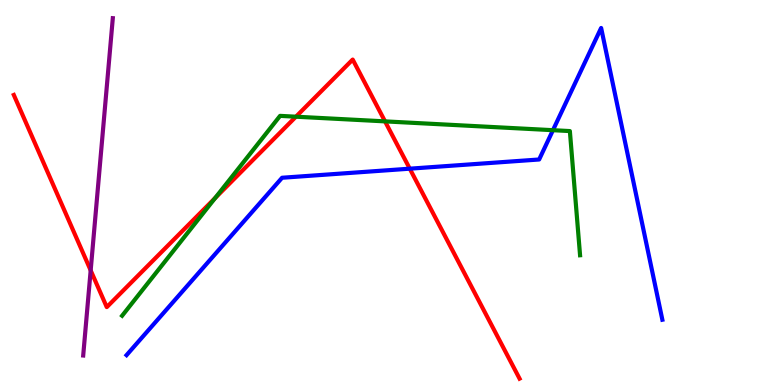[{'lines': ['blue', 'red'], 'intersections': [{'x': 5.29, 'y': 5.62}]}, {'lines': ['green', 'red'], 'intersections': [{'x': 2.78, 'y': 4.86}, {'x': 3.82, 'y': 6.97}, {'x': 4.97, 'y': 6.85}]}, {'lines': ['purple', 'red'], 'intersections': [{'x': 1.17, 'y': 2.98}]}, {'lines': ['blue', 'green'], 'intersections': [{'x': 7.13, 'y': 6.62}]}, {'lines': ['blue', 'purple'], 'intersections': []}, {'lines': ['green', 'purple'], 'intersections': []}]